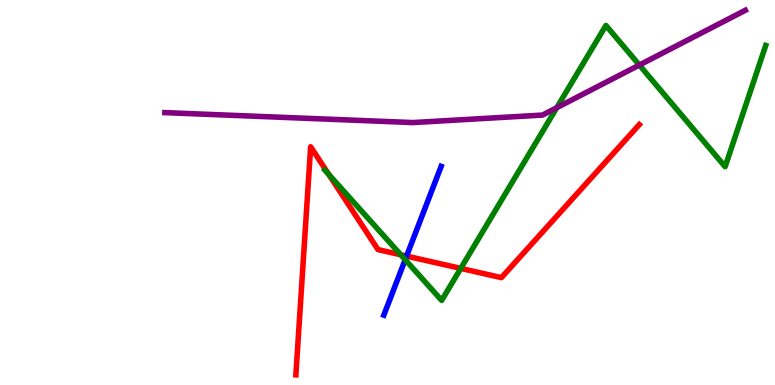[{'lines': ['blue', 'red'], 'intersections': [{'x': 5.25, 'y': 3.35}]}, {'lines': ['green', 'red'], 'intersections': [{'x': 4.24, 'y': 5.47}, {'x': 5.17, 'y': 3.38}, {'x': 5.95, 'y': 3.03}]}, {'lines': ['purple', 'red'], 'intersections': []}, {'lines': ['blue', 'green'], 'intersections': [{'x': 5.23, 'y': 3.25}]}, {'lines': ['blue', 'purple'], 'intersections': []}, {'lines': ['green', 'purple'], 'intersections': [{'x': 7.18, 'y': 7.2}, {'x': 8.25, 'y': 8.31}]}]